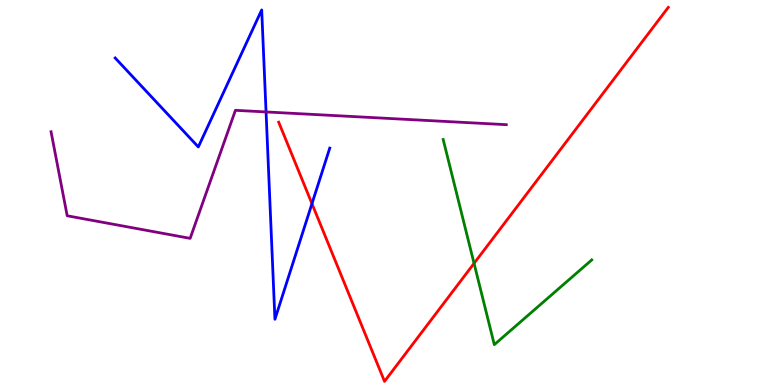[{'lines': ['blue', 'red'], 'intersections': [{'x': 4.03, 'y': 4.71}]}, {'lines': ['green', 'red'], 'intersections': [{'x': 6.12, 'y': 3.16}]}, {'lines': ['purple', 'red'], 'intersections': []}, {'lines': ['blue', 'green'], 'intersections': []}, {'lines': ['blue', 'purple'], 'intersections': [{'x': 3.43, 'y': 7.09}]}, {'lines': ['green', 'purple'], 'intersections': []}]